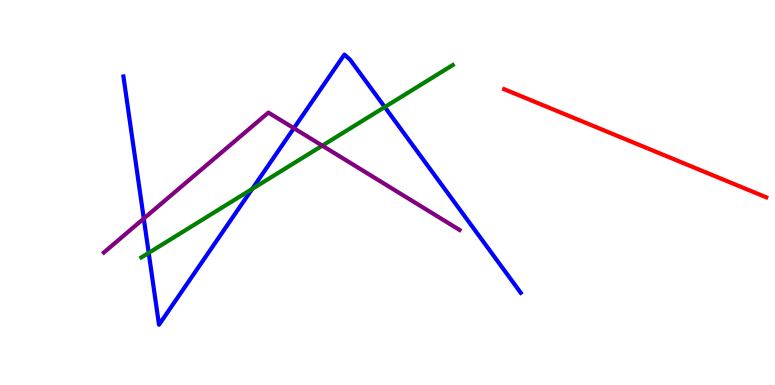[{'lines': ['blue', 'red'], 'intersections': []}, {'lines': ['green', 'red'], 'intersections': []}, {'lines': ['purple', 'red'], 'intersections': []}, {'lines': ['blue', 'green'], 'intersections': [{'x': 1.92, 'y': 3.43}, {'x': 3.25, 'y': 5.09}, {'x': 4.96, 'y': 7.22}]}, {'lines': ['blue', 'purple'], 'intersections': [{'x': 1.86, 'y': 4.32}, {'x': 3.79, 'y': 6.67}]}, {'lines': ['green', 'purple'], 'intersections': [{'x': 4.16, 'y': 6.22}]}]